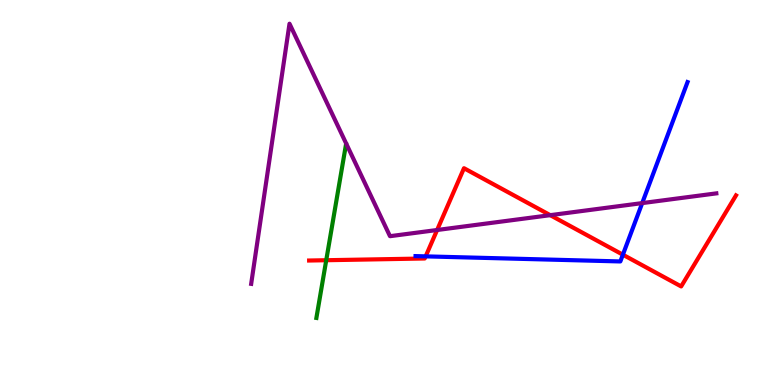[{'lines': ['blue', 'red'], 'intersections': [{'x': 5.49, 'y': 3.34}, {'x': 8.04, 'y': 3.38}]}, {'lines': ['green', 'red'], 'intersections': [{'x': 4.21, 'y': 3.24}]}, {'lines': ['purple', 'red'], 'intersections': [{'x': 5.64, 'y': 4.03}, {'x': 7.1, 'y': 4.41}]}, {'lines': ['blue', 'green'], 'intersections': []}, {'lines': ['blue', 'purple'], 'intersections': [{'x': 8.29, 'y': 4.72}]}, {'lines': ['green', 'purple'], 'intersections': []}]